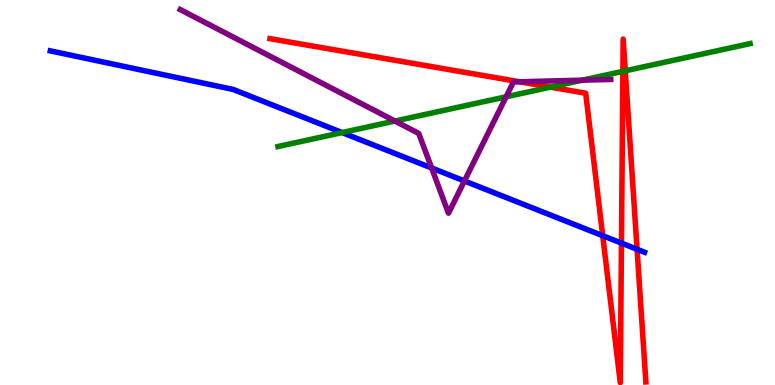[{'lines': ['blue', 'red'], 'intersections': [{'x': 7.78, 'y': 3.88}, {'x': 8.02, 'y': 3.69}, {'x': 8.22, 'y': 3.52}]}, {'lines': ['green', 'red'], 'intersections': [{'x': 7.1, 'y': 7.74}, {'x': 8.04, 'y': 8.15}, {'x': 8.07, 'y': 8.16}]}, {'lines': ['purple', 'red'], 'intersections': [{'x': 6.7, 'y': 7.88}]}, {'lines': ['blue', 'green'], 'intersections': [{'x': 4.41, 'y': 6.56}]}, {'lines': ['blue', 'purple'], 'intersections': [{'x': 5.57, 'y': 5.64}, {'x': 5.99, 'y': 5.3}]}, {'lines': ['green', 'purple'], 'intersections': [{'x': 5.1, 'y': 6.86}, {'x': 6.53, 'y': 7.49}, {'x': 7.51, 'y': 7.92}]}]